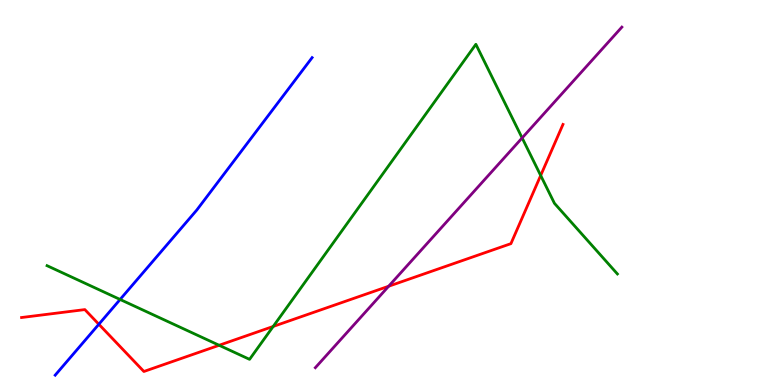[{'lines': ['blue', 'red'], 'intersections': [{'x': 1.28, 'y': 1.58}]}, {'lines': ['green', 'red'], 'intersections': [{'x': 2.83, 'y': 1.03}, {'x': 3.53, 'y': 1.52}, {'x': 6.98, 'y': 5.44}]}, {'lines': ['purple', 'red'], 'intersections': [{'x': 5.02, 'y': 2.57}]}, {'lines': ['blue', 'green'], 'intersections': [{'x': 1.55, 'y': 2.22}]}, {'lines': ['blue', 'purple'], 'intersections': []}, {'lines': ['green', 'purple'], 'intersections': [{'x': 6.74, 'y': 6.42}]}]